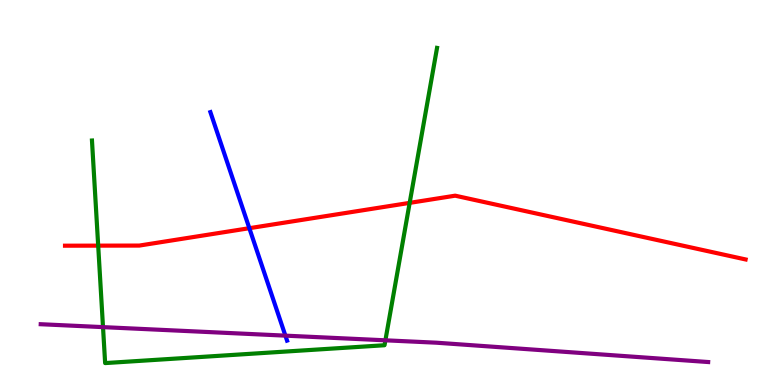[{'lines': ['blue', 'red'], 'intersections': [{'x': 3.22, 'y': 4.07}]}, {'lines': ['green', 'red'], 'intersections': [{'x': 1.27, 'y': 3.62}, {'x': 5.29, 'y': 4.73}]}, {'lines': ['purple', 'red'], 'intersections': []}, {'lines': ['blue', 'green'], 'intersections': []}, {'lines': ['blue', 'purple'], 'intersections': [{'x': 3.68, 'y': 1.28}]}, {'lines': ['green', 'purple'], 'intersections': [{'x': 1.33, 'y': 1.5}, {'x': 4.97, 'y': 1.16}]}]